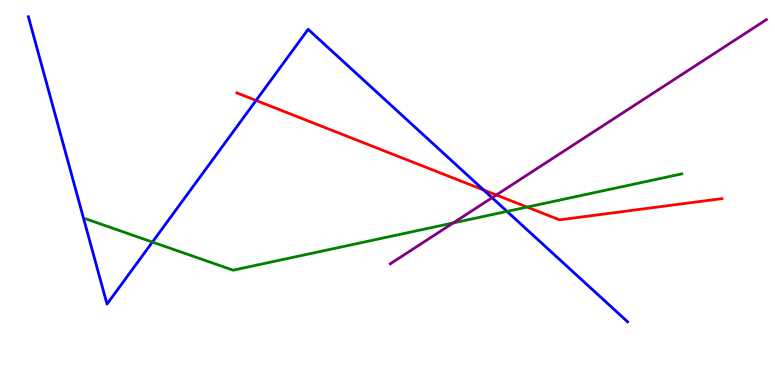[{'lines': ['blue', 'red'], 'intersections': [{'x': 3.3, 'y': 7.39}, {'x': 6.24, 'y': 5.07}]}, {'lines': ['green', 'red'], 'intersections': [{'x': 6.8, 'y': 4.62}]}, {'lines': ['purple', 'red'], 'intersections': [{'x': 6.4, 'y': 4.94}]}, {'lines': ['blue', 'green'], 'intersections': [{'x': 1.97, 'y': 3.71}, {'x': 6.54, 'y': 4.51}]}, {'lines': ['blue', 'purple'], 'intersections': [{'x': 6.35, 'y': 4.86}]}, {'lines': ['green', 'purple'], 'intersections': [{'x': 5.85, 'y': 4.21}]}]